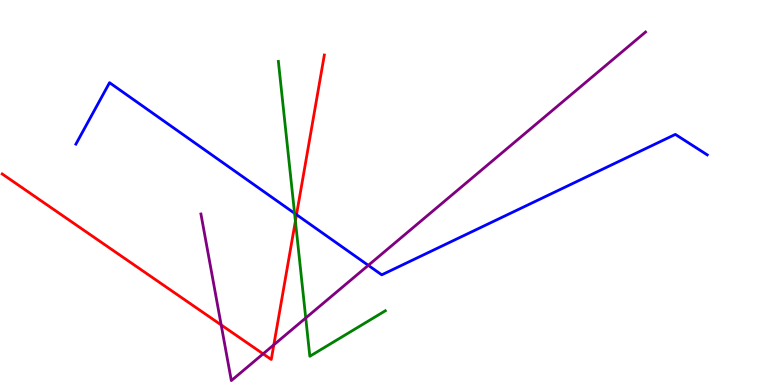[{'lines': ['blue', 'red'], 'intersections': [{'x': 3.83, 'y': 4.42}]}, {'lines': ['green', 'red'], 'intersections': [{'x': 3.81, 'y': 4.26}]}, {'lines': ['purple', 'red'], 'intersections': [{'x': 2.85, 'y': 1.56}, {'x': 3.39, 'y': 0.809}, {'x': 3.53, 'y': 1.04}]}, {'lines': ['blue', 'green'], 'intersections': [{'x': 3.8, 'y': 4.46}]}, {'lines': ['blue', 'purple'], 'intersections': [{'x': 4.75, 'y': 3.11}]}, {'lines': ['green', 'purple'], 'intersections': [{'x': 3.95, 'y': 1.74}]}]